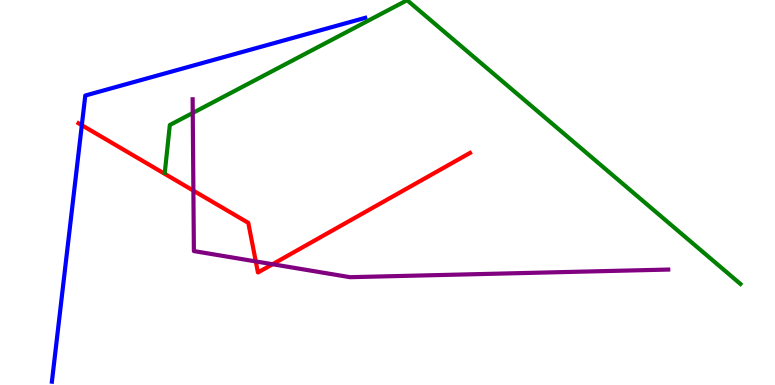[{'lines': ['blue', 'red'], 'intersections': [{'x': 1.06, 'y': 6.75}]}, {'lines': ['green', 'red'], 'intersections': []}, {'lines': ['purple', 'red'], 'intersections': [{'x': 2.5, 'y': 5.05}, {'x': 3.3, 'y': 3.21}, {'x': 3.52, 'y': 3.14}]}, {'lines': ['blue', 'green'], 'intersections': []}, {'lines': ['blue', 'purple'], 'intersections': []}, {'lines': ['green', 'purple'], 'intersections': [{'x': 2.49, 'y': 7.07}]}]